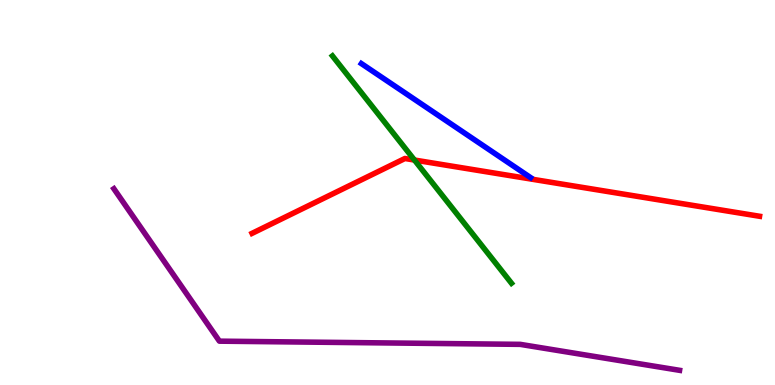[{'lines': ['blue', 'red'], 'intersections': []}, {'lines': ['green', 'red'], 'intersections': [{'x': 5.35, 'y': 5.84}]}, {'lines': ['purple', 'red'], 'intersections': []}, {'lines': ['blue', 'green'], 'intersections': []}, {'lines': ['blue', 'purple'], 'intersections': []}, {'lines': ['green', 'purple'], 'intersections': []}]